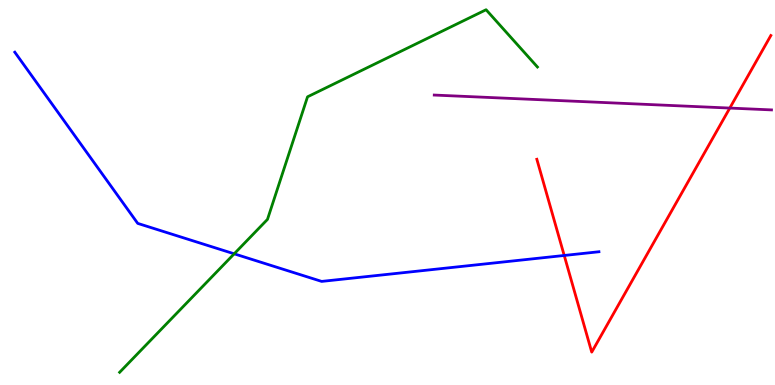[{'lines': ['blue', 'red'], 'intersections': [{'x': 7.28, 'y': 3.36}]}, {'lines': ['green', 'red'], 'intersections': []}, {'lines': ['purple', 'red'], 'intersections': [{'x': 9.42, 'y': 7.19}]}, {'lines': ['blue', 'green'], 'intersections': [{'x': 3.02, 'y': 3.41}]}, {'lines': ['blue', 'purple'], 'intersections': []}, {'lines': ['green', 'purple'], 'intersections': []}]